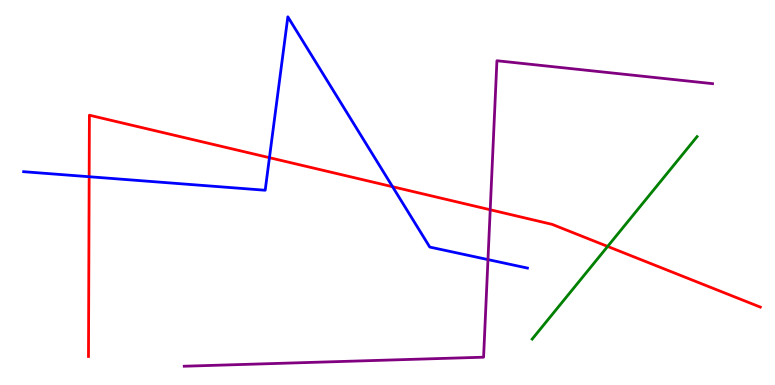[{'lines': ['blue', 'red'], 'intersections': [{'x': 1.15, 'y': 5.41}, {'x': 3.48, 'y': 5.9}, {'x': 5.07, 'y': 5.15}]}, {'lines': ['green', 'red'], 'intersections': [{'x': 7.84, 'y': 3.6}]}, {'lines': ['purple', 'red'], 'intersections': [{'x': 6.33, 'y': 4.55}]}, {'lines': ['blue', 'green'], 'intersections': []}, {'lines': ['blue', 'purple'], 'intersections': [{'x': 6.3, 'y': 3.26}]}, {'lines': ['green', 'purple'], 'intersections': []}]